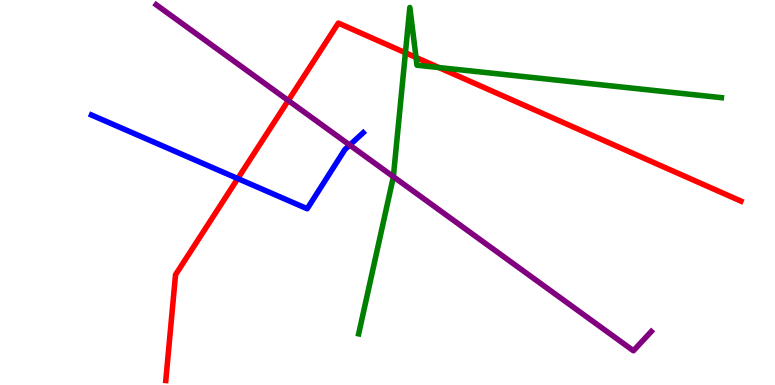[{'lines': ['blue', 'red'], 'intersections': [{'x': 3.07, 'y': 5.36}]}, {'lines': ['green', 'red'], 'intersections': [{'x': 5.23, 'y': 8.63}, {'x': 5.37, 'y': 8.51}, {'x': 5.66, 'y': 8.25}]}, {'lines': ['purple', 'red'], 'intersections': [{'x': 3.72, 'y': 7.39}]}, {'lines': ['blue', 'green'], 'intersections': []}, {'lines': ['blue', 'purple'], 'intersections': [{'x': 4.51, 'y': 6.23}]}, {'lines': ['green', 'purple'], 'intersections': [{'x': 5.08, 'y': 5.41}]}]